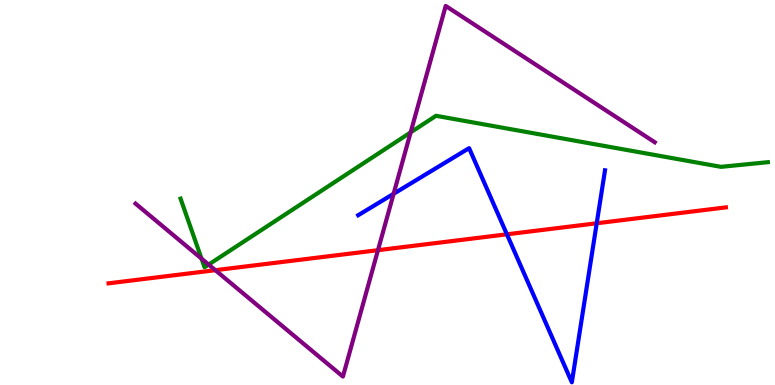[{'lines': ['blue', 'red'], 'intersections': [{'x': 6.54, 'y': 3.91}, {'x': 7.7, 'y': 4.2}]}, {'lines': ['green', 'red'], 'intersections': []}, {'lines': ['purple', 'red'], 'intersections': [{'x': 2.78, 'y': 2.98}, {'x': 4.88, 'y': 3.5}]}, {'lines': ['blue', 'green'], 'intersections': []}, {'lines': ['blue', 'purple'], 'intersections': [{'x': 5.08, 'y': 4.97}]}, {'lines': ['green', 'purple'], 'intersections': [{'x': 2.6, 'y': 3.28}, {'x': 2.69, 'y': 3.13}, {'x': 5.3, 'y': 6.56}]}]